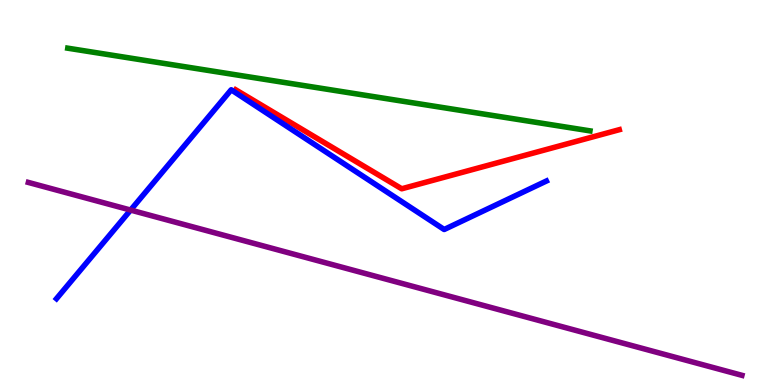[{'lines': ['blue', 'red'], 'intersections': []}, {'lines': ['green', 'red'], 'intersections': []}, {'lines': ['purple', 'red'], 'intersections': []}, {'lines': ['blue', 'green'], 'intersections': []}, {'lines': ['blue', 'purple'], 'intersections': [{'x': 1.69, 'y': 4.54}]}, {'lines': ['green', 'purple'], 'intersections': []}]